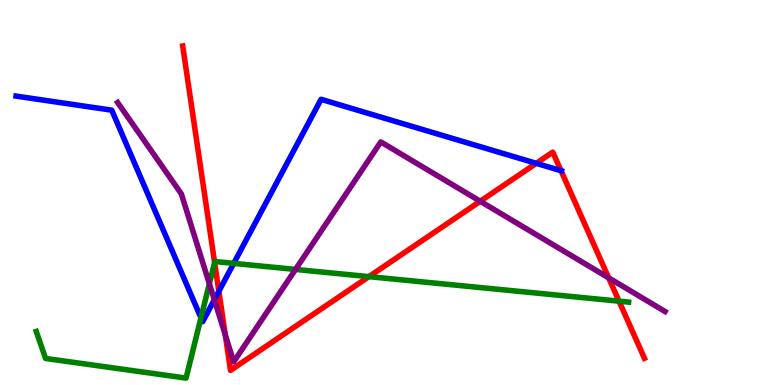[{'lines': ['blue', 'red'], 'intersections': [{'x': 2.82, 'y': 2.43}, {'x': 6.92, 'y': 5.76}, {'x': 7.24, 'y': 5.57}]}, {'lines': ['green', 'red'], 'intersections': [{'x': 2.77, 'y': 3.18}, {'x': 4.76, 'y': 2.81}, {'x': 7.99, 'y': 2.18}]}, {'lines': ['purple', 'red'], 'intersections': [{'x': 2.91, 'y': 1.3}, {'x': 6.2, 'y': 4.77}, {'x': 7.85, 'y': 2.78}]}, {'lines': ['blue', 'green'], 'intersections': [{'x': 2.59, 'y': 1.75}, {'x': 3.02, 'y': 3.16}]}, {'lines': ['blue', 'purple'], 'intersections': [{'x': 2.77, 'y': 2.21}]}, {'lines': ['green', 'purple'], 'intersections': [{'x': 2.7, 'y': 2.63}, {'x': 3.81, 'y': 3.0}]}]